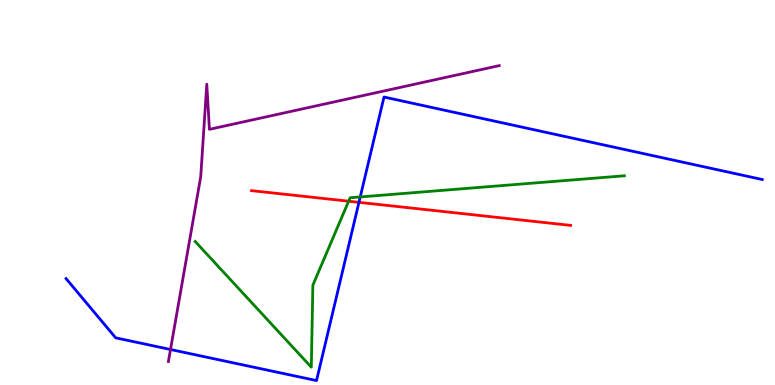[{'lines': ['blue', 'red'], 'intersections': [{'x': 4.63, 'y': 4.74}]}, {'lines': ['green', 'red'], 'intersections': [{'x': 4.5, 'y': 4.77}]}, {'lines': ['purple', 'red'], 'intersections': []}, {'lines': ['blue', 'green'], 'intersections': [{'x': 4.65, 'y': 4.88}]}, {'lines': ['blue', 'purple'], 'intersections': [{'x': 2.2, 'y': 0.922}]}, {'lines': ['green', 'purple'], 'intersections': []}]